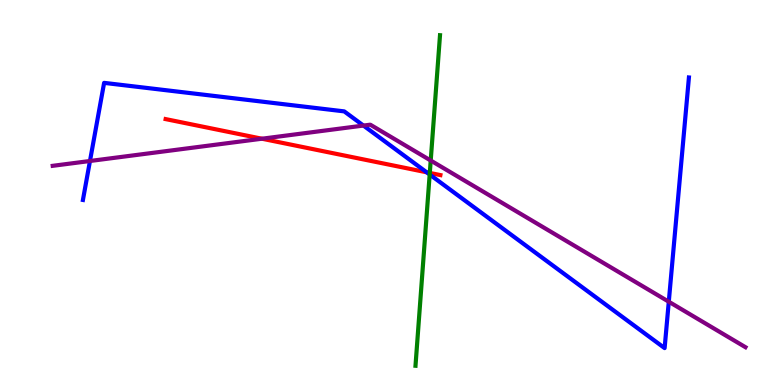[{'lines': ['blue', 'red'], 'intersections': [{'x': 5.51, 'y': 5.52}]}, {'lines': ['green', 'red'], 'intersections': [{'x': 5.55, 'y': 5.51}]}, {'lines': ['purple', 'red'], 'intersections': [{'x': 3.38, 'y': 6.4}]}, {'lines': ['blue', 'green'], 'intersections': [{'x': 5.54, 'y': 5.47}]}, {'lines': ['blue', 'purple'], 'intersections': [{'x': 1.16, 'y': 5.82}, {'x': 4.69, 'y': 6.74}, {'x': 8.63, 'y': 2.16}]}, {'lines': ['green', 'purple'], 'intersections': [{'x': 5.56, 'y': 5.83}]}]